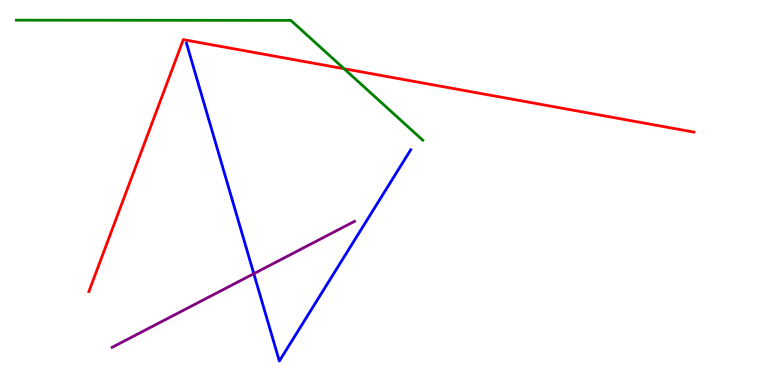[{'lines': ['blue', 'red'], 'intersections': []}, {'lines': ['green', 'red'], 'intersections': [{'x': 4.44, 'y': 8.21}]}, {'lines': ['purple', 'red'], 'intersections': []}, {'lines': ['blue', 'green'], 'intersections': []}, {'lines': ['blue', 'purple'], 'intersections': [{'x': 3.27, 'y': 2.89}]}, {'lines': ['green', 'purple'], 'intersections': []}]